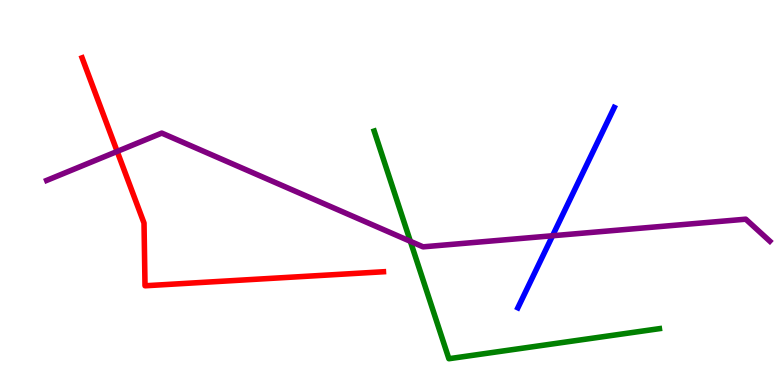[{'lines': ['blue', 'red'], 'intersections': []}, {'lines': ['green', 'red'], 'intersections': []}, {'lines': ['purple', 'red'], 'intersections': [{'x': 1.51, 'y': 6.07}]}, {'lines': ['blue', 'green'], 'intersections': []}, {'lines': ['blue', 'purple'], 'intersections': [{'x': 7.13, 'y': 3.88}]}, {'lines': ['green', 'purple'], 'intersections': [{'x': 5.3, 'y': 3.73}]}]